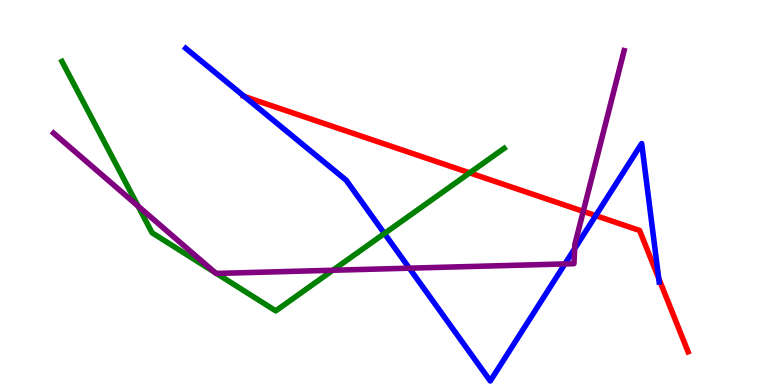[{'lines': ['blue', 'red'], 'intersections': [{'x': 3.15, 'y': 7.49}, {'x': 7.69, 'y': 4.4}, {'x': 8.5, 'y': 2.77}]}, {'lines': ['green', 'red'], 'intersections': [{'x': 6.06, 'y': 5.51}]}, {'lines': ['purple', 'red'], 'intersections': [{'x': 7.53, 'y': 4.51}]}, {'lines': ['blue', 'green'], 'intersections': [{'x': 4.96, 'y': 3.93}]}, {'lines': ['blue', 'purple'], 'intersections': [{'x': 5.28, 'y': 3.03}, {'x': 7.29, 'y': 3.14}, {'x': 7.41, 'y': 3.54}]}, {'lines': ['green', 'purple'], 'intersections': [{'x': 1.78, 'y': 4.65}, {'x': 2.77, 'y': 2.92}, {'x': 2.79, 'y': 2.9}, {'x': 4.29, 'y': 2.98}]}]